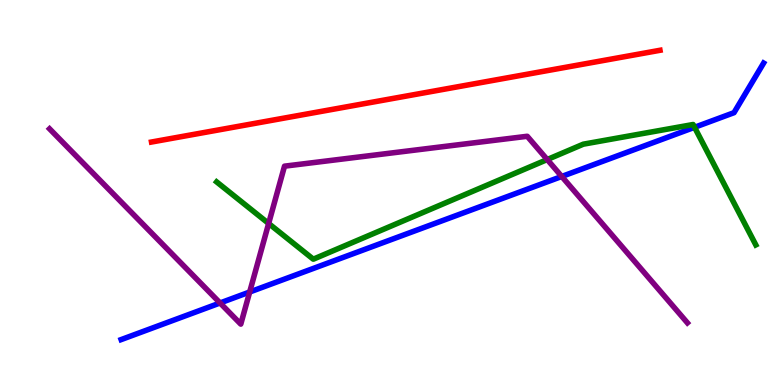[{'lines': ['blue', 'red'], 'intersections': []}, {'lines': ['green', 'red'], 'intersections': []}, {'lines': ['purple', 'red'], 'intersections': []}, {'lines': ['blue', 'green'], 'intersections': [{'x': 8.96, 'y': 6.69}]}, {'lines': ['blue', 'purple'], 'intersections': [{'x': 2.84, 'y': 2.13}, {'x': 3.22, 'y': 2.42}, {'x': 7.25, 'y': 5.42}]}, {'lines': ['green', 'purple'], 'intersections': [{'x': 3.47, 'y': 4.2}, {'x': 7.06, 'y': 5.86}]}]